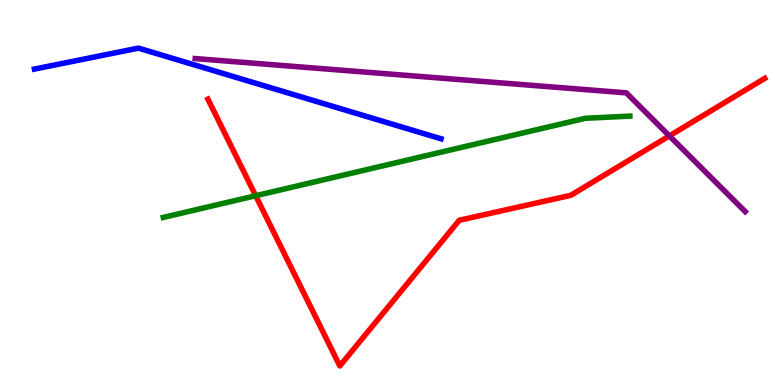[{'lines': ['blue', 'red'], 'intersections': []}, {'lines': ['green', 'red'], 'intersections': [{'x': 3.3, 'y': 4.92}]}, {'lines': ['purple', 'red'], 'intersections': [{'x': 8.64, 'y': 6.47}]}, {'lines': ['blue', 'green'], 'intersections': []}, {'lines': ['blue', 'purple'], 'intersections': []}, {'lines': ['green', 'purple'], 'intersections': []}]